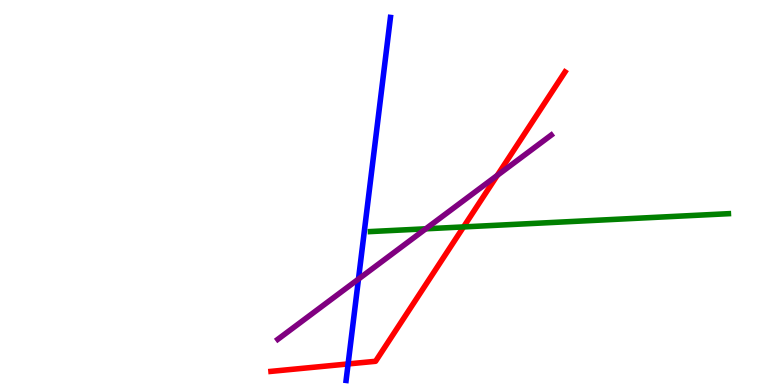[{'lines': ['blue', 'red'], 'intersections': [{'x': 4.49, 'y': 0.547}]}, {'lines': ['green', 'red'], 'intersections': [{'x': 5.98, 'y': 4.11}]}, {'lines': ['purple', 'red'], 'intersections': [{'x': 6.42, 'y': 5.44}]}, {'lines': ['blue', 'green'], 'intersections': []}, {'lines': ['blue', 'purple'], 'intersections': [{'x': 4.63, 'y': 2.75}]}, {'lines': ['green', 'purple'], 'intersections': [{'x': 5.49, 'y': 4.06}]}]